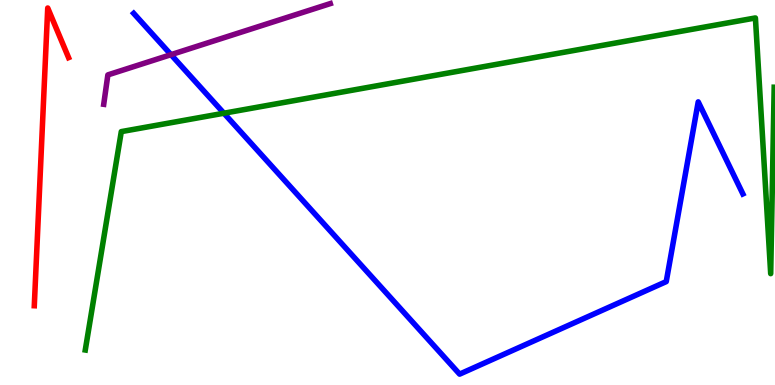[{'lines': ['blue', 'red'], 'intersections': []}, {'lines': ['green', 'red'], 'intersections': []}, {'lines': ['purple', 'red'], 'intersections': []}, {'lines': ['blue', 'green'], 'intersections': [{'x': 2.89, 'y': 7.06}]}, {'lines': ['blue', 'purple'], 'intersections': [{'x': 2.21, 'y': 8.58}]}, {'lines': ['green', 'purple'], 'intersections': []}]